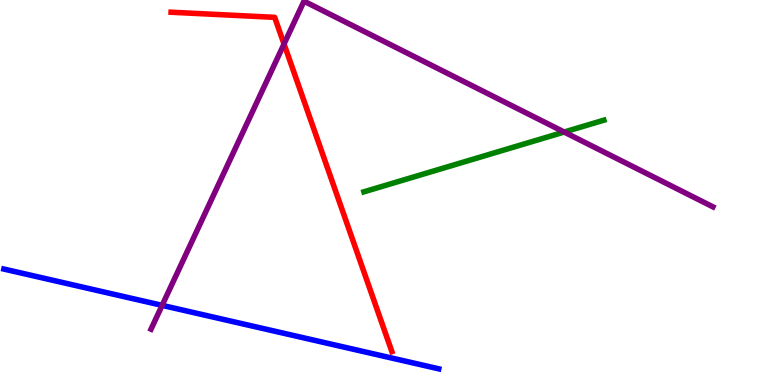[{'lines': ['blue', 'red'], 'intersections': []}, {'lines': ['green', 'red'], 'intersections': []}, {'lines': ['purple', 'red'], 'intersections': [{'x': 3.66, 'y': 8.86}]}, {'lines': ['blue', 'green'], 'intersections': []}, {'lines': ['blue', 'purple'], 'intersections': [{'x': 2.09, 'y': 2.07}]}, {'lines': ['green', 'purple'], 'intersections': [{'x': 7.28, 'y': 6.57}]}]